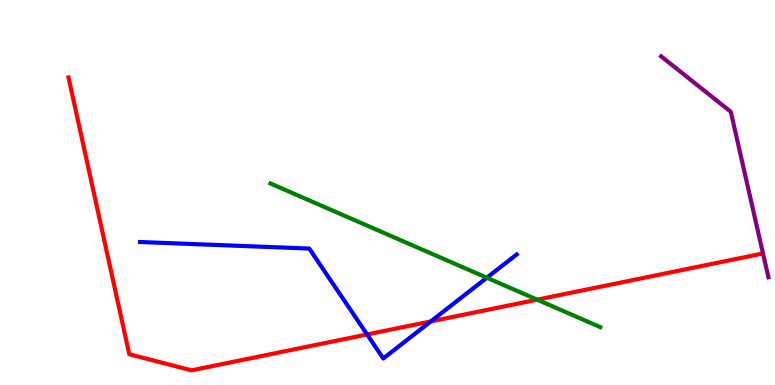[{'lines': ['blue', 'red'], 'intersections': [{'x': 4.74, 'y': 1.31}, {'x': 5.56, 'y': 1.65}]}, {'lines': ['green', 'red'], 'intersections': [{'x': 6.93, 'y': 2.22}]}, {'lines': ['purple', 'red'], 'intersections': []}, {'lines': ['blue', 'green'], 'intersections': [{'x': 6.28, 'y': 2.79}]}, {'lines': ['blue', 'purple'], 'intersections': []}, {'lines': ['green', 'purple'], 'intersections': []}]